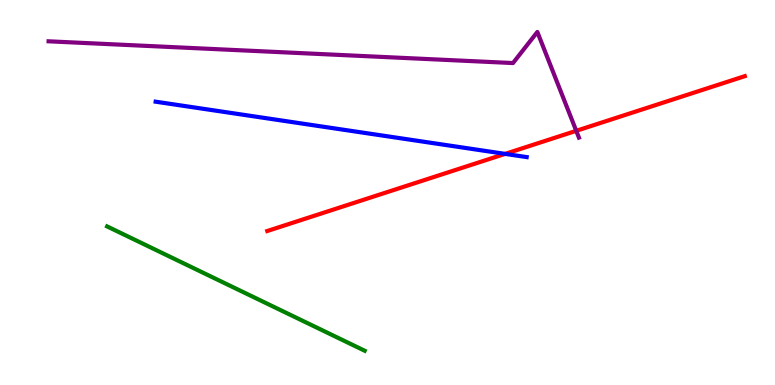[{'lines': ['blue', 'red'], 'intersections': [{'x': 6.52, 'y': 6.0}]}, {'lines': ['green', 'red'], 'intersections': []}, {'lines': ['purple', 'red'], 'intersections': [{'x': 7.44, 'y': 6.6}]}, {'lines': ['blue', 'green'], 'intersections': []}, {'lines': ['blue', 'purple'], 'intersections': []}, {'lines': ['green', 'purple'], 'intersections': []}]